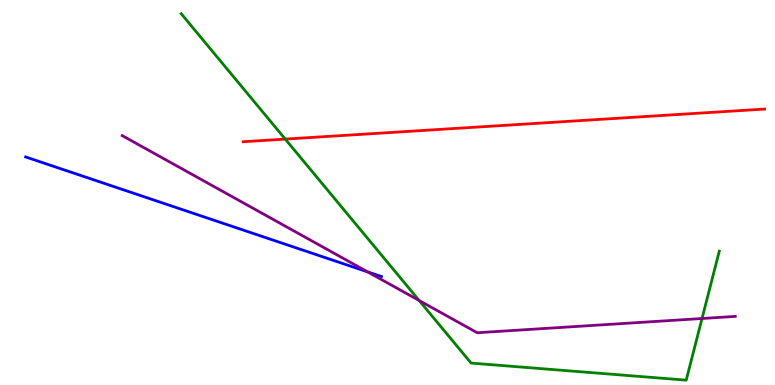[{'lines': ['blue', 'red'], 'intersections': []}, {'lines': ['green', 'red'], 'intersections': [{'x': 3.68, 'y': 6.39}]}, {'lines': ['purple', 'red'], 'intersections': []}, {'lines': ['blue', 'green'], 'intersections': []}, {'lines': ['blue', 'purple'], 'intersections': [{'x': 4.74, 'y': 2.94}]}, {'lines': ['green', 'purple'], 'intersections': [{'x': 5.41, 'y': 2.19}, {'x': 9.06, 'y': 1.73}]}]